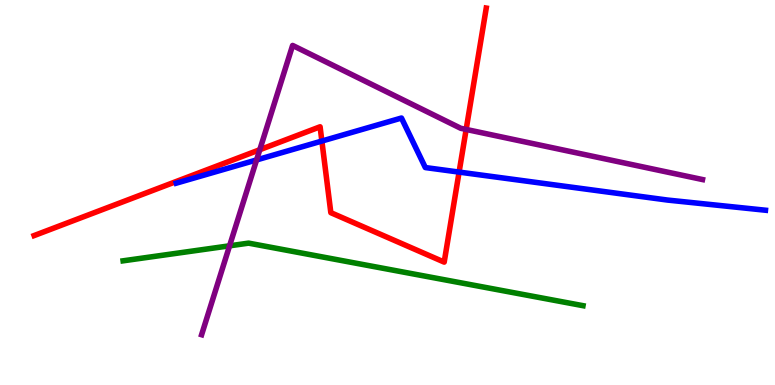[{'lines': ['blue', 'red'], 'intersections': [{'x': 4.15, 'y': 6.34}, {'x': 5.92, 'y': 5.53}]}, {'lines': ['green', 'red'], 'intersections': []}, {'lines': ['purple', 'red'], 'intersections': [{'x': 3.35, 'y': 6.11}, {'x': 6.01, 'y': 6.64}]}, {'lines': ['blue', 'green'], 'intersections': []}, {'lines': ['blue', 'purple'], 'intersections': [{'x': 3.31, 'y': 5.85}]}, {'lines': ['green', 'purple'], 'intersections': [{'x': 2.96, 'y': 3.62}]}]